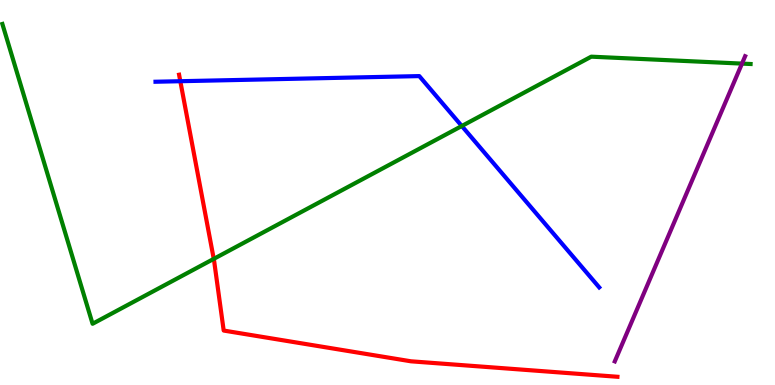[{'lines': ['blue', 'red'], 'intersections': [{'x': 2.33, 'y': 7.89}]}, {'lines': ['green', 'red'], 'intersections': [{'x': 2.76, 'y': 3.28}]}, {'lines': ['purple', 'red'], 'intersections': []}, {'lines': ['blue', 'green'], 'intersections': [{'x': 5.96, 'y': 6.73}]}, {'lines': ['blue', 'purple'], 'intersections': []}, {'lines': ['green', 'purple'], 'intersections': [{'x': 9.57, 'y': 8.35}]}]